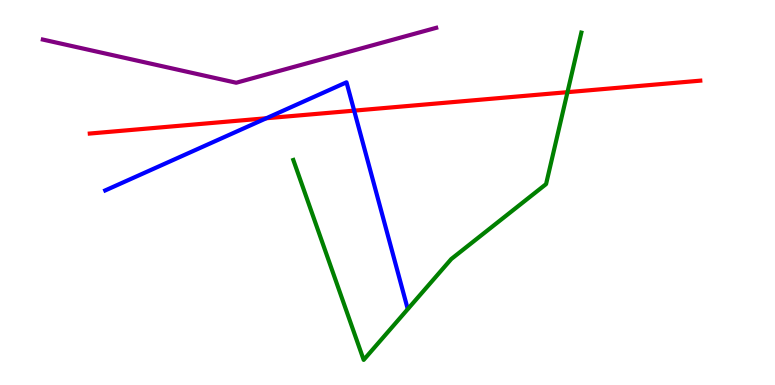[{'lines': ['blue', 'red'], 'intersections': [{'x': 3.44, 'y': 6.93}, {'x': 4.57, 'y': 7.13}]}, {'lines': ['green', 'red'], 'intersections': [{'x': 7.32, 'y': 7.61}]}, {'lines': ['purple', 'red'], 'intersections': []}, {'lines': ['blue', 'green'], 'intersections': []}, {'lines': ['blue', 'purple'], 'intersections': []}, {'lines': ['green', 'purple'], 'intersections': []}]